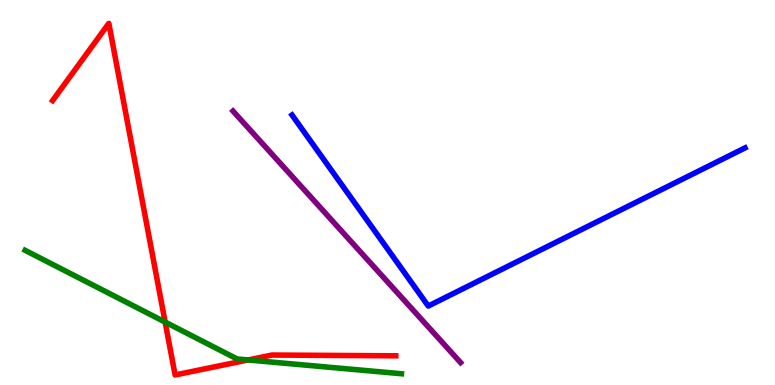[{'lines': ['blue', 'red'], 'intersections': []}, {'lines': ['green', 'red'], 'intersections': [{'x': 2.13, 'y': 1.63}, {'x': 3.2, 'y': 0.651}]}, {'lines': ['purple', 'red'], 'intersections': []}, {'lines': ['blue', 'green'], 'intersections': []}, {'lines': ['blue', 'purple'], 'intersections': []}, {'lines': ['green', 'purple'], 'intersections': []}]